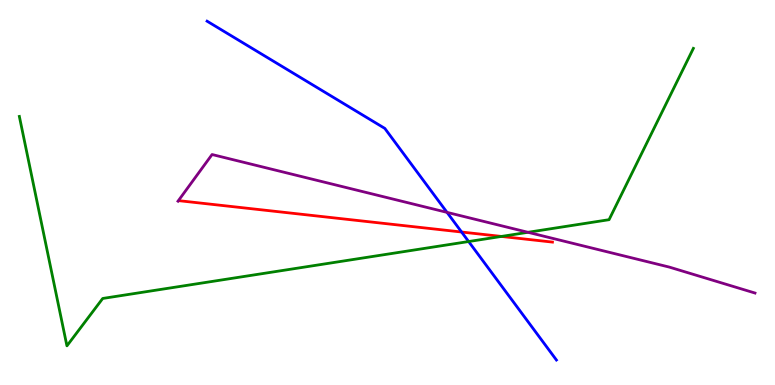[{'lines': ['blue', 'red'], 'intersections': [{'x': 5.96, 'y': 3.97}]}, {'lines': ['green', 'red'], 'intersections': [{'x': 6.47, 'y': 3.86}]}, {'lines': ['purple', 'red'], 'intersections': []}, {'lines': ['blue', 'green'], 'intersections': [{'x': 6.05, 'y': 3.73}]}, {'lines': ['blue', 'purple'], 'intersections': [{'x': 5.77, 'y': 4.48}]}, {'lines': ['green', 'purple'], 'intersections': [{'x': 6.81, 'y': 3.97}]}]